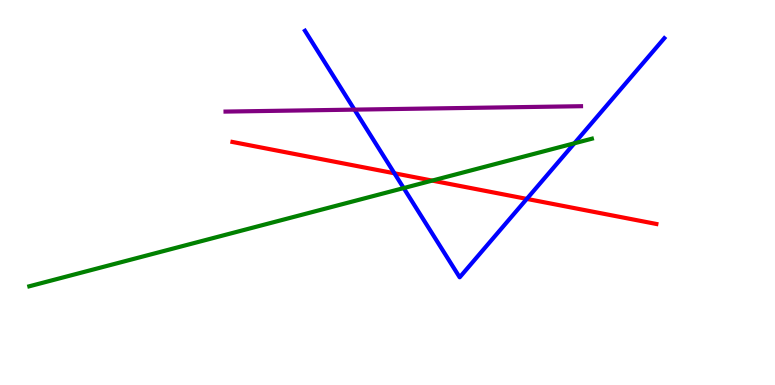[{'lines': ['blue', 'red'], 'intersections': [{'x': 5.09, 'y': 5.5}, {'x': 6.8, 'y': 4.83}]}, {'lines': ['green', 'red'], 'intersections': [{'x': 5.58, 'y': 5.31}]}, {'lines': ['purple', 'red'], 'intersections': []}, {'lines': ['blue', 'green'], 'intersections': [{'x': 5.21, 'y': 5.11}, {'x': 7.41, 'y': 6.28}]}, {'lines': ['blue', 'purple'], 'intersections': [{'x': 4.57, 'y': 7.15}]}, {'lines': ['green', 'purple'], 'intersections': []}]